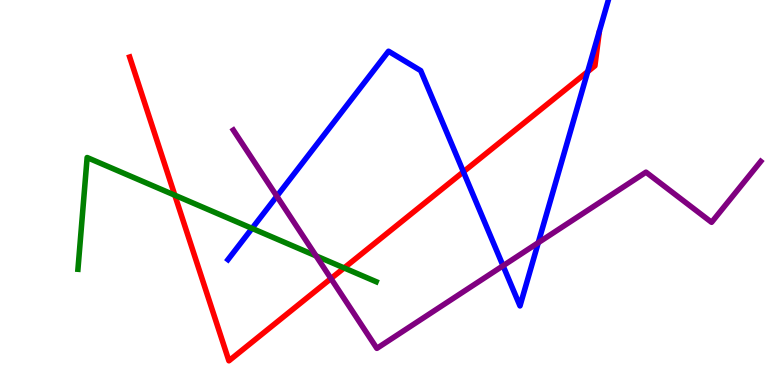[{'lines': ['blue', 'red'], 'intersections': [{'x': 5.98, 'y': 5.54}, {'x': 7.58, 'y': 8.14}]}, {'lines': ['green', 'red'], 'intersections': [{'x': 2.26, 'y': 4.93}, {'x': 4.44, 'y': 3.04}]}, {'lines': ['purple', 'red'], 'intersections': [{'x': 4.27, 'y': 2.76}]}, {'lines': ['blue', 'green'], 'intersections': [{'x': 3.25, 'y': 4.07}]}, {'lines': ['blue', 'purple'], 'intersections': [{'x': 3.57, 'y': 4.9}, {'x': 6.49, 'y': 3.1}, {'x': 6.95, 'y': 3.7}]}, {'lines': ['green', 'purple'], 'intersections': [{'x': 4.08, 'y': 3.35}]}]